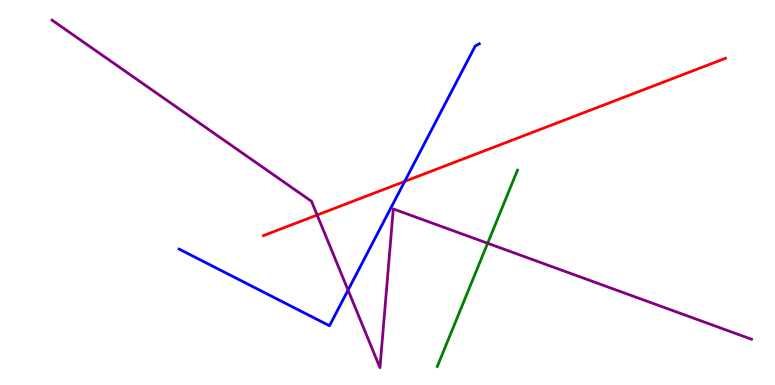[{'lines': ['blue', 'red'], 'intersections': [{'x': 5.22, 'y': 5.29}]}, {'lines': ['green', 'red'], 'intersections': []}, {'lines': ['purple', 'red'], 'intersections': [{'x': 4.09, 'y': 4.42}]}, {'lines': ['blue', 'green'], 'intersections': []}, {'lines': ['blue', 'purple'], 'intersections': [{'x': 4.49, 'y': 2.46}]}, {'lines': ['green', 'purple'], 'intersections': [{'x': 6.29, 'y': 3.68}]}]